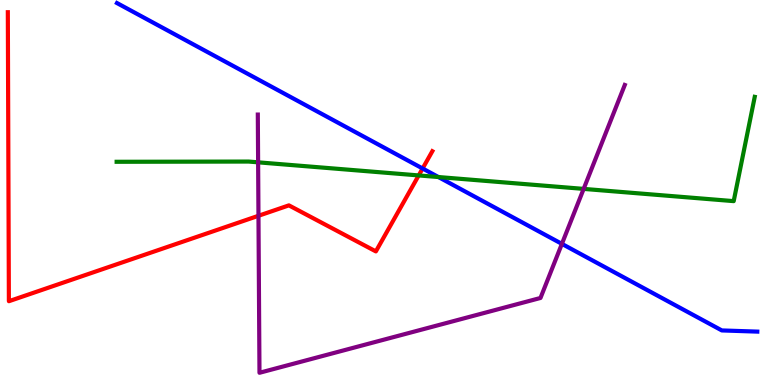[{'lines': ['blue', 'red'], 'intersections': [{'x': 5.45, 'y': 5.62}]}, {'lines': ['green', 'red'], 'intersections': [{'x': 5.4, 'y': 5.44}]}, {'lines': ['purple', 'red'], 'intersections': [{'x': 3.34, 'y': 4.4}]}, {'lines': ['blue', 'green'], 'intersections': [{'x': 5.66, 'y': 5.4}]}, {'lines': ['blue', 'purple'], 'intersections': [{'x': 7.25, 'y': 3.67}]}, {'lines': ['green', 'purple'], 'intersections': [{'x': 3.33, 'y': 5.78}, {'x': 7.53, 'y': 5.09}]}]